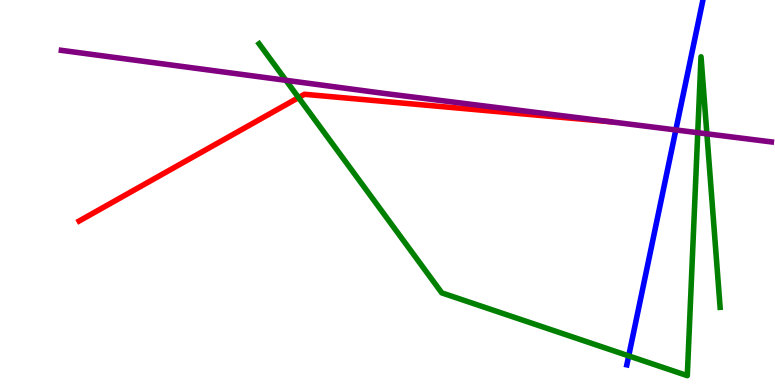[{'lines': ['blue', 'red'], 'intersections': []}, {'lines': ['green', 'red'], 'intersections': [{'x': 3.85, 'y': 7.47}]}, {'lines': ['purple', 'red'], 'intersections': [{'x': 7.86, 'y': 6.84}]}, {'lines': ['blue', 'green'], 'intersections': [{'x': 8.11, 'y': 0.756}]}, {'lines': ['blue', 'purple'], 'intersections': [{'x': 8.72, 'y': 6.62}]}, {'lines': ['green', 'purple'], 'intersections': [{'x': 3.69, 'y': 7.91}, {'x': 9.0, 'y': 6.55}, {'x': 9.12, 'y': 6.52}]}]